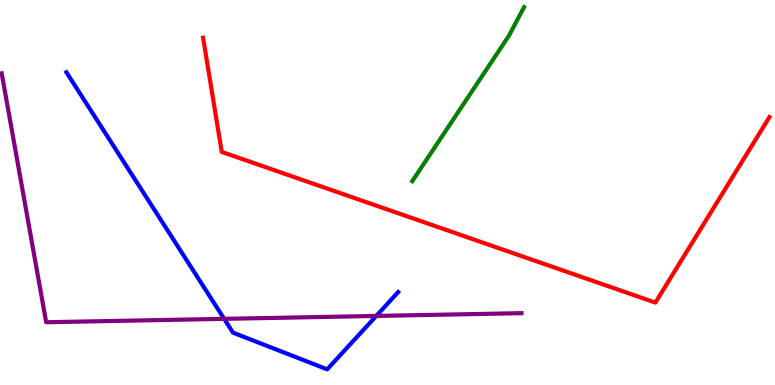[{'lines': ['blue', 'red'], 'intersections': []}, {'lines': ['green', 'red'], 'intersections': []}, {'lines': ['purple', 'red'], 'intersections': []}, {'lines': ['blue', 'green'], 'intersections': []}, {'lines': ['blue', 'purple'], 'intersections': [{'x': 2.89, 'y': 1.72}, {'x': 4.86, 'y': 1.79}]}, {'lines': ['green', 'purple'], 'intersections': []}]